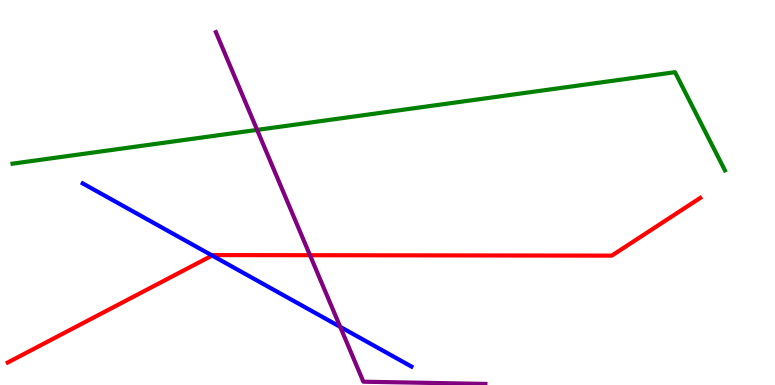[{'lines': ['blue', 'red'], 'intersections': [{'x': 2.74, 'y': 3.36}]}, {'lines': ['green', 'red'], 'intersections': []}, {'lines': ['purple', 'red'], 'intersections': [{'x': 4.0, 'y': 3.37}]}, {'lines': ['blue', 'green'], 'intersections': []}, {'lines': ['blue', 'purple'], 'intersections': [{'x': 4.39, 'y': 1.51}]}, {'lines': ['green', 'purple'], 'intersections': [{'x': 3.32, 'y': 6.63}]}]